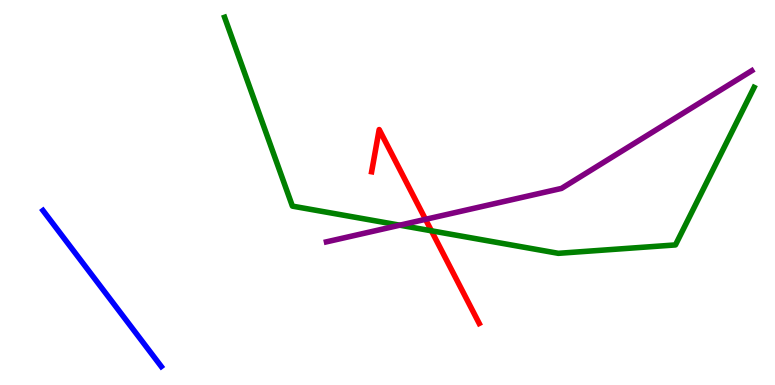[{'lines': ['blue', 'red'], 'intersections': []}, {'lines': ['green', 'red'], 'intersections': [{'x': 5.57, 'y': 4.01}]}, {'lines': ['purple', 'red'], 'intersections': [{'x': 5.49, 'y': 4.3}]}, {'lines': ['blue', 'green'], 'intersections': []}, {'lines': ['blue', 'purple'], 'intersections': []}, {'lines': ['green', 'purple'], 'intersections': [{'x': 5.16, 'y': 4.15}]}]